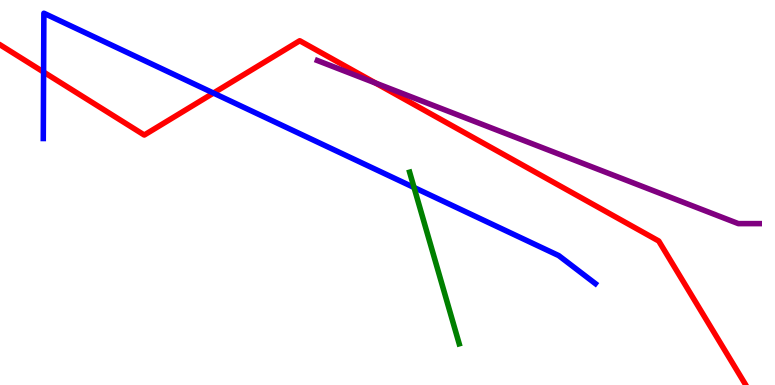[{'lines': ['blue', 'red'], 'intersections': [{'x': 0.562, 'y': 8.13}, {'x': 2.75, 'y': 7.58}]}, {'lines': ['green', 'red'], 'intersections': []}, {'lines': ['purple', 'red'], 'intersections': [{'x': 4.85, 'y': 7.84}]}, {'lines': ['blue', 'green'], 'intersections': [{'x': 5.34, 'y': 5.13}]}, {'lines': ['blue', 'purple'], 'intersections': []}, {'lines': ['green', 'purple'], 'intersections': []}]